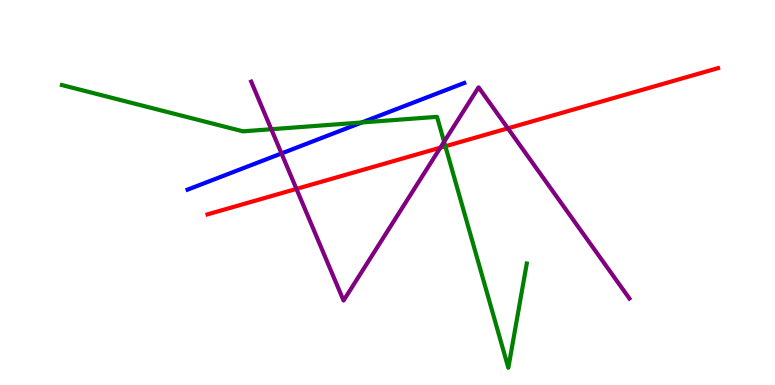[{'lines': ['blue', 'red'], 'intersections': []}, {'lines': ['green', 'red'], 'intersections': [{'x': 5.75, 'y': 6.2}]}, {'lines': ['purple', 'red'], 'intersections': [{'x': 3.83, 'y': 5.09}, {'x': 5.68, 'y': 6.16}, {'x': 6.55, 'y': 6.67}]}, {'lines': ['blue', 'green'], 'intersections': [{'x': 4.67, 'y': 6.82}]}, {'lines': ['blue', 'purple'], 'intersections': [{'x': 3.63, 'y': 6.01}]}, {'lines': ['green', 'purple'], 'intersections': [{'x': 3.5, 'y': 6.64}, {'x': 5.73, 'y': 6.32}]}]